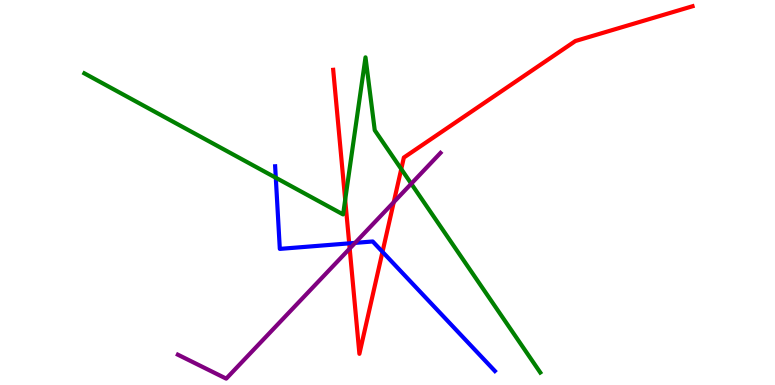[{'lines': ['blue', 'red'], 'intersections': [{'x': 4.51, 'y': 3.68}, {'x': 4.94, 'y': 3.46}]}, {'lines': ['green', 'red'], 'intersections': [{'x': 4.45, 'y': 4.81}, {'x': 5.18, 'y': 5.61}]}, {'lines': ['purple', 'red'], 'intersections': [{'x': 4.51, 'y': 3.54}, {'x': 5.08, 'y': 4.75}]}, {'lines': ['blue', 'green'], 'intersections': [{'x': 3.56, 'y': 5.38}]}, {'lines': ['blue', 'purple'], 'intersections': [{'x': 4.58, 'y': 3.69}]}, {'lines': ['green', 'purple'], 'intersections': [{'x': 5.31, 'y': 5.23}]}]